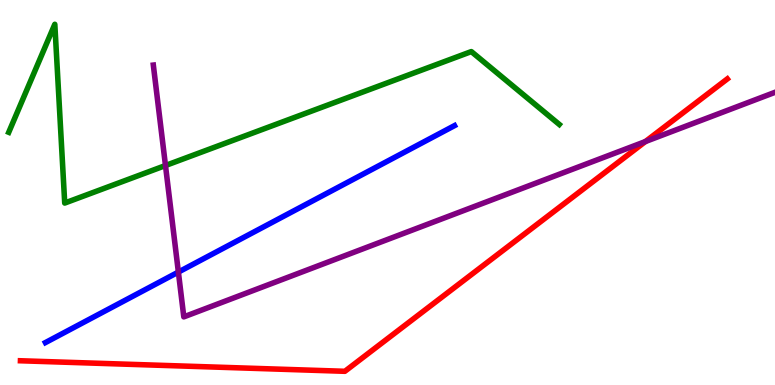[{'lines': ['blue', 'red'], 'intersections': []}, {'lines': ['green', 'red'], 'intersections': []}, {'lines': ['purple', 'red'], 'intersections': [{'x': 8.33, 'y': 6.32}]}, {'lines': ['blue', 'green'], 'intersections': []}, {'lines': ['blue', 'purple'], 'intersections': [{'x': 2.3, 'y': 2.93}]}, {'lines': ['green', 'purple'], 'intersections': [{'x': 2.14, 'y': 5.7}]}]